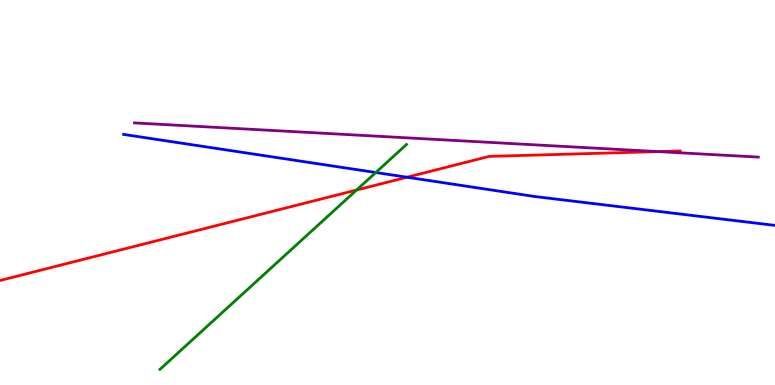[{'lines': ['blue', 'red'], 'intersections': [{'x': 5.25, 'y': 5.4}]}, {'lines': ['green', 'red'], 'intersections': [{'x': 4.6, 'y': 5.06}]}, {'lines': ['purple', 'red'], 'intersections': [{'x': 8.49, 'y': 6.06}]}, {'lines': ['blue', 'green'], 'intersections': [{'x': 4.85, 'y': 5.52}]}, {'lines': ['blue', 'purple'], 'intersections': []}, {'lines': ['green', 'purple'], 'intersections': []}]